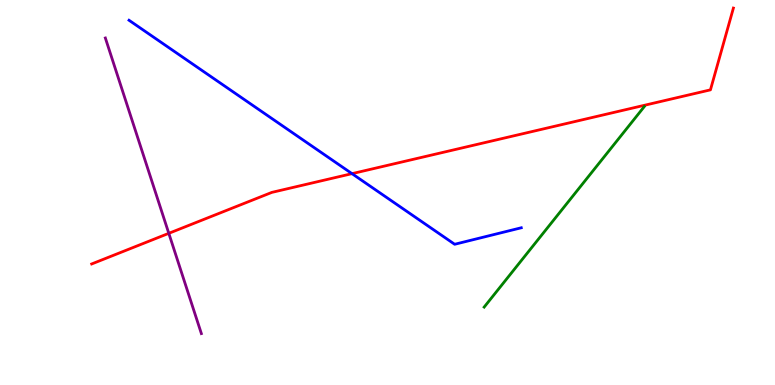[{'lines': ['blue', 'red'], 'intersections': [{'x': 4.54, 'y': 5.49}]}, {'lines': ['green', 'red'], 'intersections': []}, {'lines': ['purple', 'red'], 'intersections': [{'x': 2.18, 'y': 3.94}]}, {'lines': ['blue', 'green'], 'intersections': []}, {'lines': ['blue', 'purple'], 'intersections': []}, {'lines': ['green', 'purple'], 'intersections': []}]